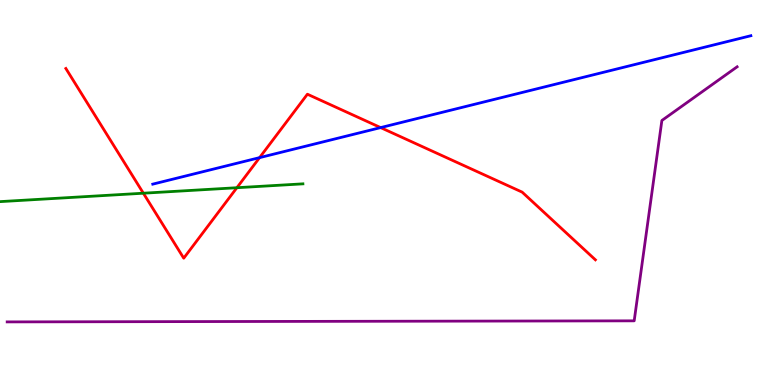[{'lines': ['blue', 'red'], 'intersections': [{'x': 3.35, 'y': 5.91}, {'x': 4.91, 'y': 6.69}]}, {'lines': ['green', 'red'], 'intersections': [{'x': 1.85, 'y': 4.98}, {'x': 3.06, 'y': 5.12}]}, {'lines': ['purple', 'red'], 'intersections': []}, {'lines': ['blue', 'green'], 'intersections': []}, {'lines': ['blue', 'purple'], 'intersections': []}, {'lines': ['green', 'purple'], 'intersections': []}]